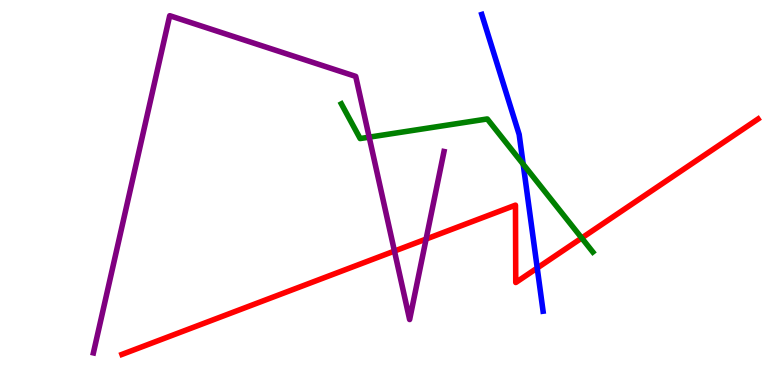[{'lines': ['blue', 'red'], 'intersections': [{'x': 6.93, 'y': 3.04}]}, {'lines': ['green', 'red'], 'intersections': [{'x': 7.51, 'y': 3.82}]}, {'lines': ['purple', 'red'], 'intersections': [{'x': 5.09, 'y': 3.48}, {'x': 5.5, 'y': 3.79}]}, {'lines': ['blue', 'green'], 'intersections': [{'x': 6.75, 'y': 5.73}]}, {'lines': ['blue', 'purple'], 'intersections': []}, {'lines': ['green', 'purple'], 'intersections': [{'x': 4.76, 'y': 6.44}]}]